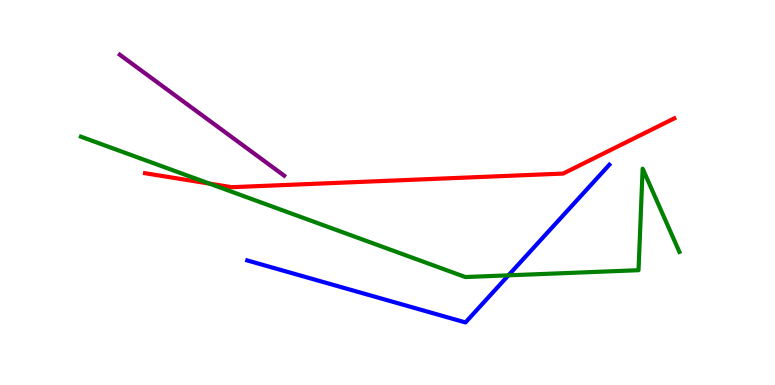[{'lines': ['blue', 'red'], 'intersections': []}, {'lines': ['green', 'red'], 'intersections': [{'x': 2.7, 'y': 5.23}]}, {'lines': ['purple', 'red'], 'intersections': []}, {'lines': ['blue', 'green'], 'intersections': [{'x': 6.56, 'y': 2.85}]}, {'lines': ['blue', 'purple'], 'intersections': []}, {'lines': ['green', 'purple'], 'intersections': []}]